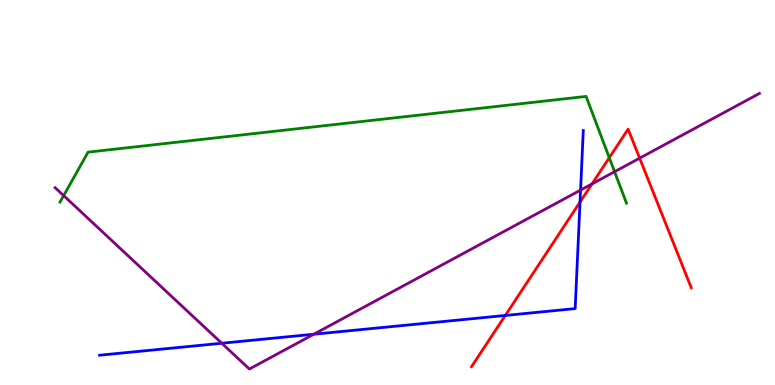[{'lines': ['blue', 'red'], 'intersections': [{'x': 6.52, 'y': 1.81}, {'x': 7.48, 'y': 4.75}]}, {'lines': ['green', 'red'], 'intersections': [{'x': 7.86, 'y': 5.9}]}, {'lines': ['purple', 'red'], 'intersections': [{'x': 7.64, 'y': 5.22}, {'x': 8.25, 'y': 5.89}]}, {'lines': ['blue', 'green'], 'intersections': []}, {'lines': ['blue', 'purple'], 'intersections': [{'x': 2.86, 'y': 1.08}, {'x': 4.05, 'y': 1.32}, {'x': 7.49, 'y': 5.06}]}, {'lines': ['green', 'purple'], 'intersections': [{'x': 0.821, 'y': 4.92}, {'x': 7.93, 'y': 5.54}]}]